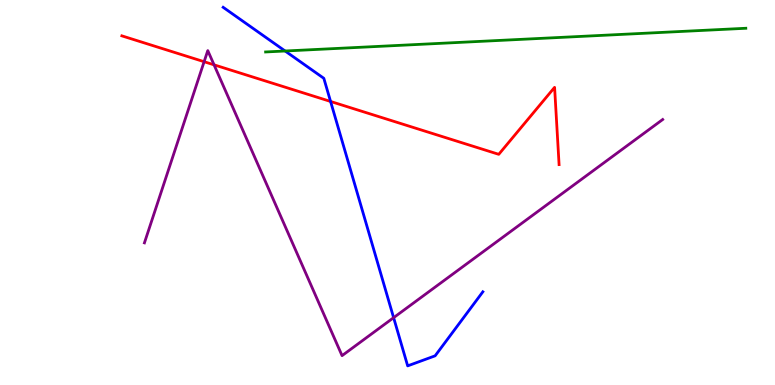[{'lines': ['blue', 'red'], 'intersections': [{'x': 4.27, 'y': 7.36}]}, {'lines': ['green', 'red'], 'intersections': []}, {'lines': ['purple', 'red'], 'intersections': [{'x': 2.63, 'y': 8.4}, {'x': 2.76, 'y': 8.32}]}, {'lines': ['blue', 'green'], 'intersections': [{'x': 3.68, 'y': 8.68}]}, {'lines': ['blue', 'purple'], 'intersections': [{'x': 5.08, 'y': 1.75}]}, {'lines': ['green', 'purple'], 'intersections': []}]